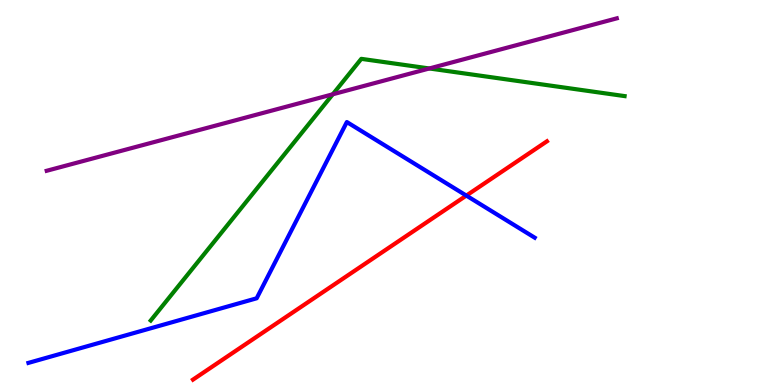[{'lines': ['blue', 'red'], 'intersections': [{'x': 6.02, 'y': 4.92}]}, {'lines': ['green', 'red'], 'intersections': []}, {'lines': ['purple', 'red'], 'intersections': []}, {'lines': ['blue', 'green'], 'intersections': []}, {'lines': ['blue', 'purple'], 'intersections': []}, {'lines': ['green', 'purple'], 'intersections': [{'x': 4.29, 'y': 7.55}, {'x': 5.54, 'y': 8.22}]}]